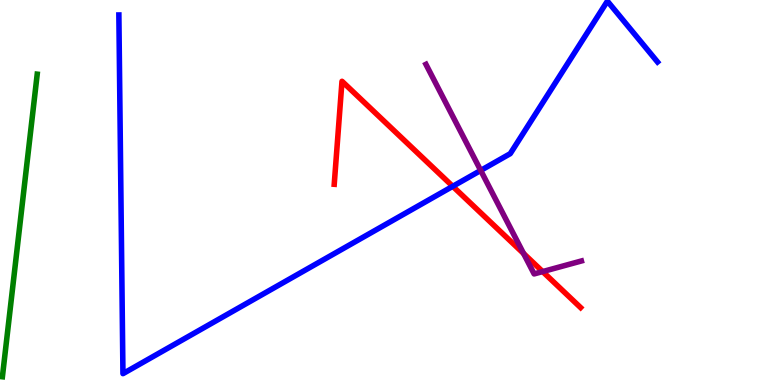[{'lines': ['blue', 'red'], 'intersections': [{'x': 5.84, 'y': 5.16}]}, {'lines': ['green', 'red'], 'intersections': []}, {'lines': ['purple', 'red'], 'intersections': [{'x': 6.76, 'y': 3.42}, {'x': 7.0, 'y': 2.95}]}, {'lines': ['blue', 'green'], 'intersections': []}, {'lines': ['blue', 'purple'], 'intersections': [{'x': 6.2, 'y': 5.57}]}, {'lines': ['green', 'purple'], 'intersections': []}]